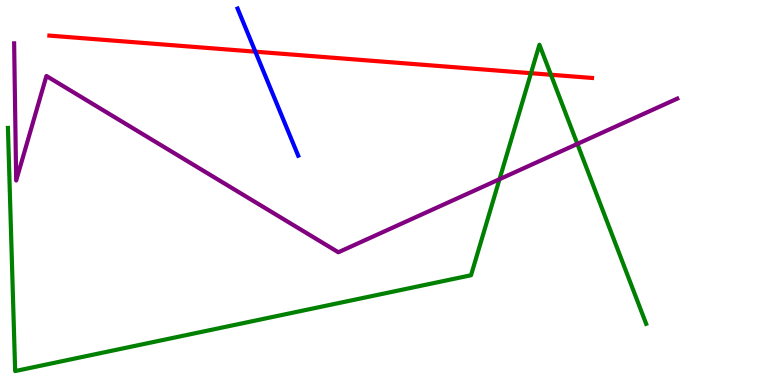[{'lines': ['blue', 'red'], 'intersections': [{'x': 3.29, 'y': 8.66}]}, {'lines': ['green', 'red'], 'intersections': [{'x': 6.85, 'y': 8.1}, {'x': 7.11, 'y': 8.06}]}, {'lines': ['purple', 'red'], 'intersections': []}, {'lines': ['blue', 'green'], 'intersections': []}, {'lines': ['blue', 'purple'], 'intersections': []}, {'lines': ['green', 'purple'], 'intersections': [{'x': 6.45, 'y': 5.35}, {'x': 7.45, 'y': 6.26}]}]